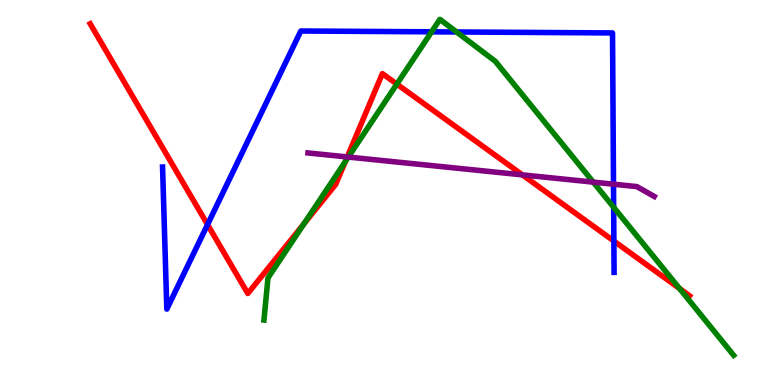[{'lines': ['blue', 'red'], 'intersections': [{'x': 2.68, 'y': 4.17}, {'x': 7.92, 'y': 3.74}]}, {'lines': ['green', 'red'], 'intersections': [{'x': 3.92, 'y': 4.19}, {'x': 4.46, 'y': 5.8}, {'x': 5.12, 'y': 7.82}, {'x': 8.77, 'y': 2.51}]}, {'lines': ['purple', 'red'], 'intersections': [{'x': 4.48, 'y': 5.92}, {'x': 6.74, 'y': 5.46}]}, {'lines': ['blue', 'green'], 'intersections': [{'x': 5.57, 'y': 9.17}, {'x': 5.89, 'y': 9.17}, {'x': 7.92, 'y': 4.62}]}, {'lines': ['blue', 'purple'], 'intersections': [{'x': 7.92, 'y': 5.22}]}, {'lines': ['green', 'purple'], 'intersections': [{'x': 4.49, 'y': 5.92}, {'x': 7.66, 'y': 5.27}]}]